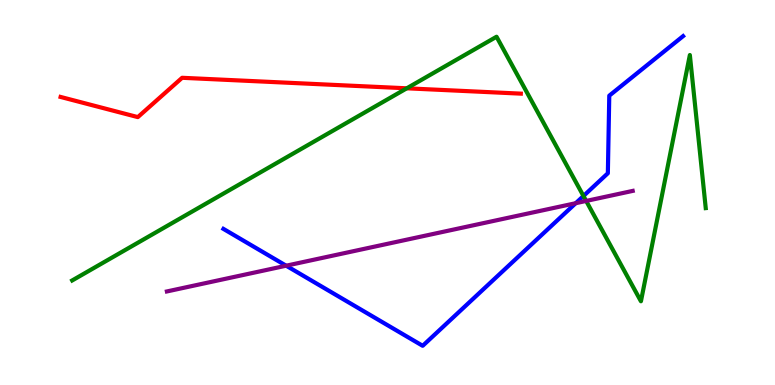[{'lines': ['blue', 'red'], 'intersections': []}, {'lines': ['green', 'red'], 'intersections': [{'x': 5.25, 'y': 7.71}]}, {'lines': ['purple', 'red'], 'intersections': []}, {'lines': ['blue', 'green'], 'intersections': [{'x': 7.53, 'y': 4.91}]}, {'lines': ['blue', 'purple'], 'intersections': [{'x': 3.69, 'y': 3.1}, {'x': 7.43, 'y': 4.72}]}, {'lines': ['green', 'purple'], 'intersections': [{'x': 7.56, 'y': 4.78}]}]